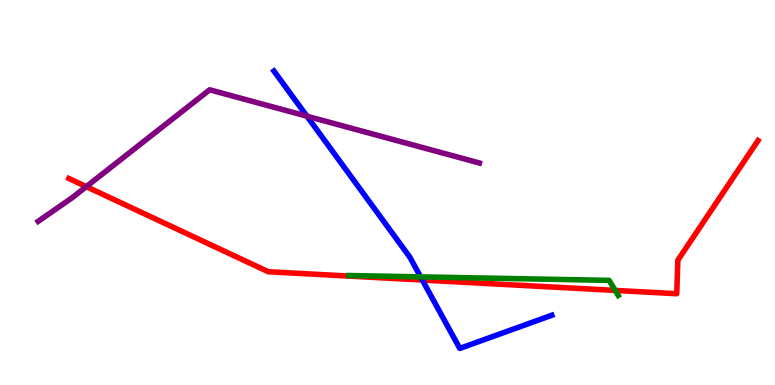[{'lines': ['blue', 'red'], 'intersections': [{'x': 5.45, 'y': 2.73}]}, {'lines': ['green', 'red'], 'intersections': [{'x': 7.94, 'y': 2.46}]}, {'lines': ['purple', 'red'], 'intersections': [{'x': 1.11, 'y': 5.15}]}, {'lines': ['blue', 'green'], 'intersections': [{'x': 5.43, 'y': 2.81}]}, {'lines': ['blue', 'purple'], 'intersections': [{'x': 3.96, 'y': 6.98}]}, {'lines': ['green', 'purple'], 'intersections': []}]